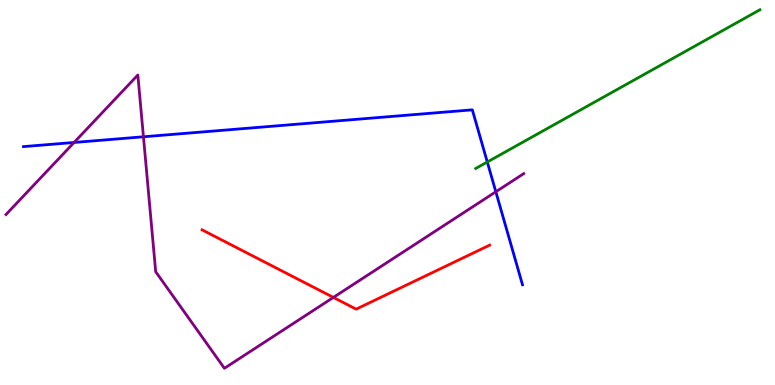[{'lines': ['blue', 'red'], 'intersections': []}, {'lines': ['green', 'red'], 'intersections': []}, {'lines': ['purple', 'red'], 'intersections': [{'x': 4.3, 'y': 2.27}]}, {'lines': ['blue', 'green'], 'intersections': [{'x': 6.29, 'y': 5.79}]}, {'lines': ['blue', 'purple'], 'intersections': [{'x': 0.956, 'y': 6.3}, {'x': 1.85, 'y': 6.45}, {'x': 6.4, 'y': 5.02}]}, {'lines': ['green', 'purple'], 'intersections': []}]